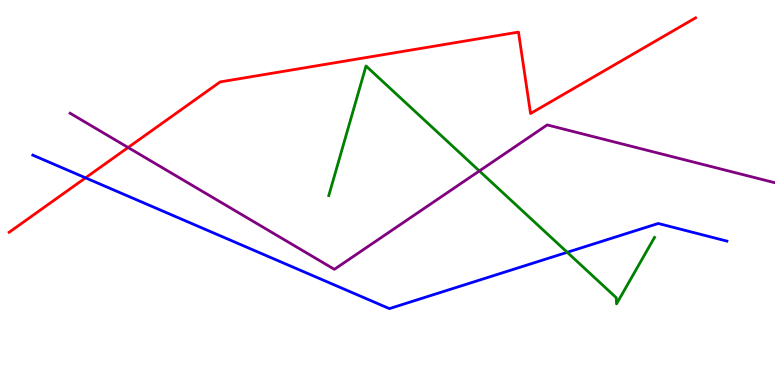[{'lines': ['blue', 'red'], 'intersections': [{'x': 1.1, 'y': 5.38}]}, {'lines': ['green', 'red'], 'intersections': []}, {'lines': ['purple', 'red'], 'intersections': [{'x': 1.65, 'y': 6.17}]}, {'lines': ['blue', 'green'], 'intersections': [{'x': 7.32, 'y': 3.45}]}, {'lines': ['blue', 'purple'], 'intersections': []}, {'lines': ['green', 'purple'], 'intersections': [{'x': 6.19, 'y': 5.56}]}]